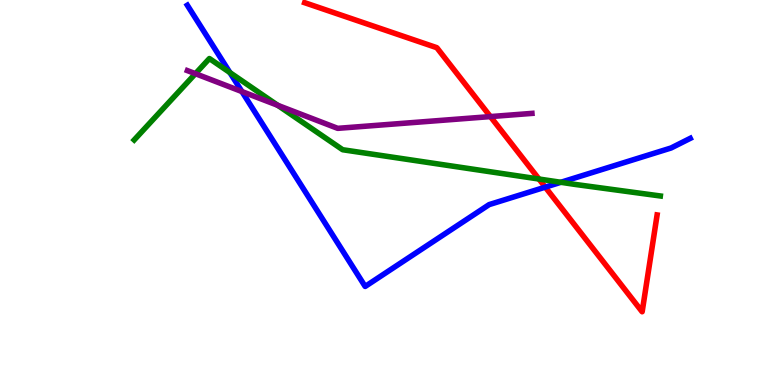[{'lines': ['blue', 'red'], 'intersections': [{'x': 7.04, 'y': 5.14}]}, {'lines': ['green', 'red'], 'intersections': [{'x': 6.95, 'y': 5.35}]}, {'lines': ['purple', 'red'], 'intersections': [{'x': 6.33, 'y': 6.97}]}, {'lines': ['blue', 'green'], 'intersections': [{'x': 2.97, 'y': 8.11}, {'x': 7.24, 'y': 5.27}]}, {'lines': ['blue', 'purple'], 'intersections': [{'x': 3.12, 'y': 7.62}]}, {'lines': ['green', 'purple'], 'intersections': [{'x': 2.52, 'y': 8.09}, {'x': 3.58, 'y': 7.26}]}]